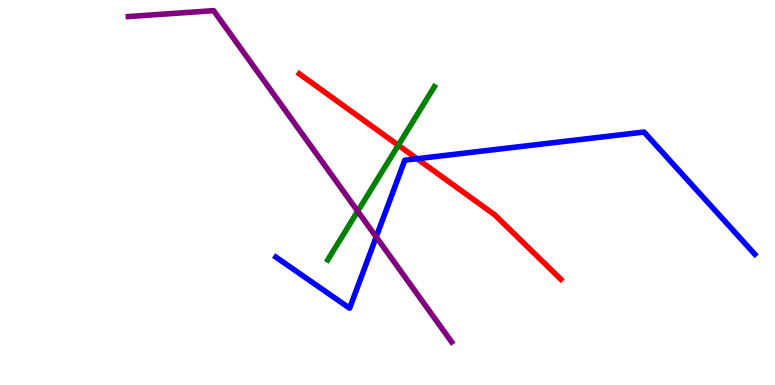[{'lines': ['blue', 'red'], 'intersections': [{'x': 5.38, 'y': 5.88}]}, {'lines': ['green', 'red'], 'intersections': [{'x': 5.14, 'y': 6.23}]}, {'lines': ['purple', 'red'], 'intersections': []}, {'lines': ['blue', 'green'], 'intersections': []}, {'lines': ['blue', 'purple'], 'intersections': [{'x': 4.85, 'y': 3.85}]}, {'lines': ['green', 'purple'], 'intersections': [{'x': 4.62, 'y': 4.51}]}]